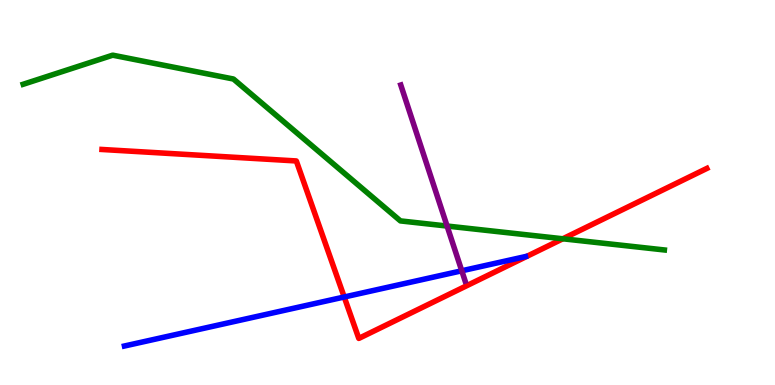[{'lines': ['blue', 'red'], 'intersections': [{'x': 4.44, 'y': 2.29}]}, {'lines': ['green', 'red'], 'intersections': [{'x': 7.26, 'y': 3.8}]}, {'lines': ['purple', 'red'], 'intersections': []}, {'lines': ['blue', 'green'], 'intersections': []}, {'lines': ['blue', 'purple'], 'intersections': [{'x': 5.96, 'y': 2.97}]}, {'lines': ['green', 'purple'], 'intersections': [{'x': 5.77, 'y': 4.13}]}]